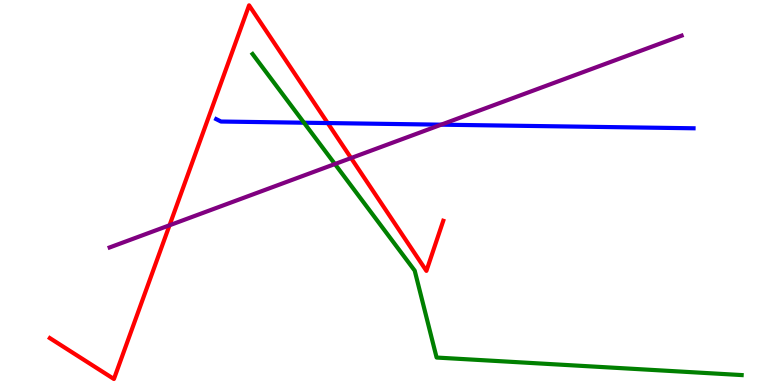[{'lines': ['blue', 'red'], 'intersections': [{'x': 4.23, 'y': 6.8}]}, {'lines': ['green', 'red'], 'intersections': []}, {'lines': ['purple', 'red'], 'intersections': [{'x': 2.19, 'y': 4.15}, {'x': 4.53, 'y': 5.89}]}, {'lines': ['blue', 'green'], 'intersections': [{'x': 3.92, 'y': 6.81}]}, {'lines': ['blue', 'purple'], 'intersections': [{'x': 5.69, 'y': 6.76}]}, {'lines': ['green', 'purple'], 'intersections': [{'x': 4.32, 'y': 5.74}]}]